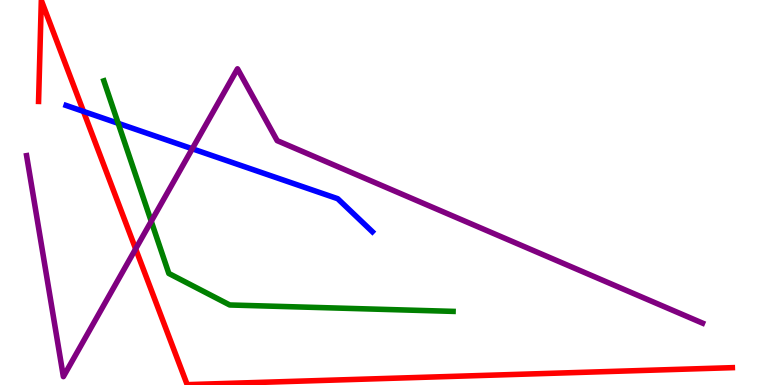[{'lines': ['blue', 'red'], 'intersections': [{'x': 1.08, 'y': 7.11}]}, {'lines': ['green', 'red'], 'intersections': []}, {'lines': ['purple', 'red'], 'intersections': [{'x': 1.75, 'y': 3.54}]}, {'lines': ['blue', 'green'], 'intersections': [{'x': 1.53, 'y': 6.8}]}, {'lines': ['blue', 'purple'], 'intersections': [{'x': 2.48, 'y': 6.14}]}, {'lines': ['green', 'purple'], 'intersections': [{'x': 1.95, 'y': 4.25}]}]